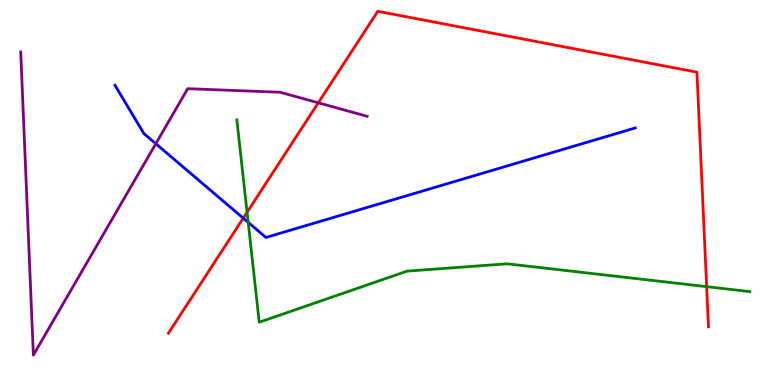[{'lines': ['blue', 'red'], 'intersections': [{'x': 3.14, 'y': 4.33}]}, {'lines': ['green', 'red'], 'intersections': [{'x': 3.19, 'y': 4.49}, {'x': 9.12, 'y': 2.55}]}, {'lines': ['purple', 'red'], 'intersections': [{'x': 4.11, 'y': 7.33}]}, {'lines': ['blue', 'green'], 'intersections': [{'x': 3.2, 'y': 4.22}]}, {'lines': ['blue', 'purple'], 'intersections': [{'x': 2.01, 'y': 6.27}]}, {'lines': ['green', 'purple'], 'intersections': []}]